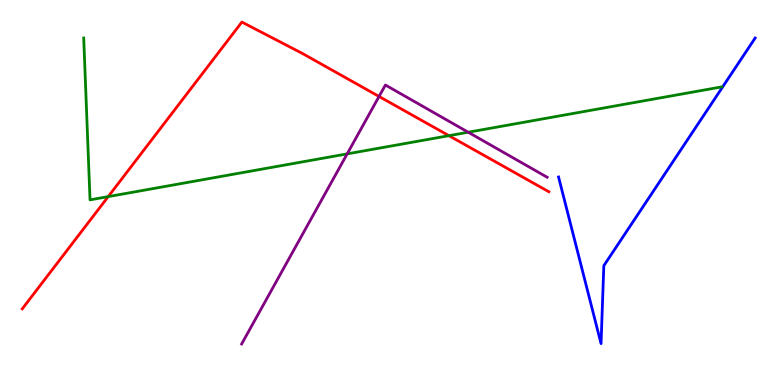[{'lines': ['blue', 'red'], 'intersections': []}, {'lines': ['green', 'red'], 'intersections': [{'x': 1.4, 'y': 4.89}, {'x': 5.79, 'y': 6.48}]}, {'lines': ['purple', 'red'], 'intersections': [{'x': 4.89, 'y': 7.49}]}, {'lines': ['blue', 'green'], 'intersections': []}, {'lines': ['blue', 'purple'], 'intersections': []}, {'lines': ['green', 'purple'], 'intersections': [{'x': 4.48, 'y': 6.0}, {'x': 6.04, 'y': 6.57}]}]